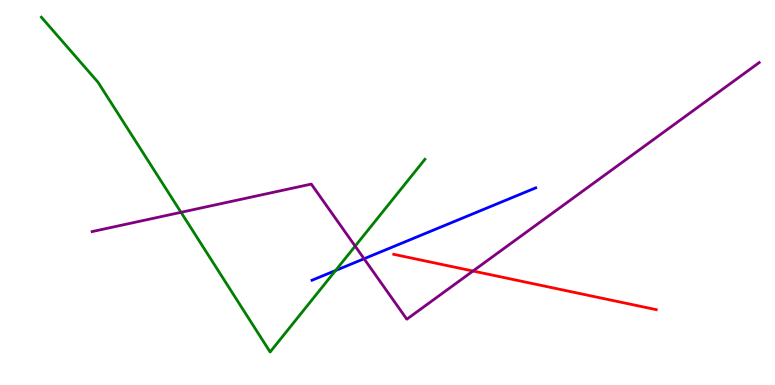[{'lines': ['blue', 'red'], 'intersections': []}, {'lines': ['green', 'red'], 'intersections': []}, {'lines': ['purple', 'red'], 'intersections': [{'x': 6.1, 'y': 2.96}]}, {'lines': ['blue', 'green'], 'intersections': [{'x': 4.33, 'y': 2.97}]}, {'lines': ['blue', 'purple'], 'intersections': [{'x': 4.7, 'y': 3.28}]}, {'lines': ['green', 'purple'], 'intersections': [{'x': 2.34, 'y': 4.49}, {'x': 4.58, 'y': 3.61}]}]